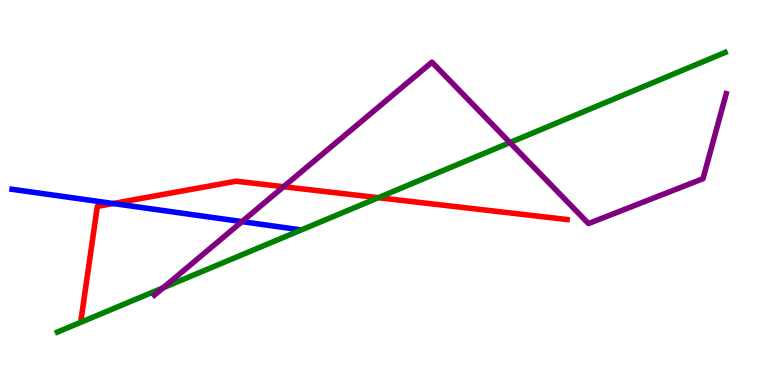[{'lines': ['blue', 'red'], 'intersections': [{'x': 1.46, 'y': 4.71}]}, {'lines': ['green', 'red'], 'intersections': [{'x': 4.88, 'y': 4.87}]}, {'lines': ['purple', 'red'], 'intersections': [{'x': 3.66, 'y': 5.15}]}, {'lines': ['blue', 'green'], 'intersections': []}, {'lines': ['blue', 'purple'], 'intersections': [{'x': 3.12, 'y': 4.24}]}, {'lines': ['green', 'purple'], 'intersections': [{'x': 2.1, 'y': 2.52}, {'x': 6.58, 'y': 6.3}]}]